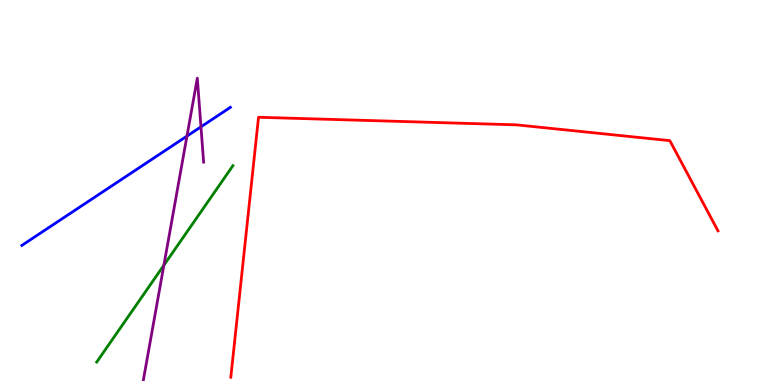[{'lines': ['blue', 'red'], 'intersections': []}, {'lines': ['green', 'red'], 'intersections': []}, {'lines': ['purple', 'red'], 'intersections': []}, {'lines': ['blue', 'green'], 'intersections': []}, {'lines': ['blue', 'purple'], 'intersections': [{'x': 2.41, 'y': 6.46}, {'x': 2.59, 'y': 6.71}]}, {'lines': ['green', 'purple'], 'intersections': [{'x': 2.11, 'y': 3.11}]}]